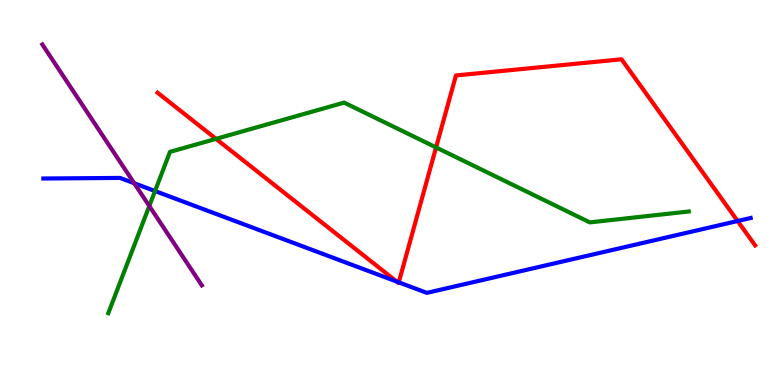[{'lines': ['blue', 'red'], 'intersections': [{'x': 5.12, 'y': 2.69}, {'x': 5.15, 'y': 2.67}, {'x': 9.52, 'y': 4.26}]}, {'lines': ['green', 'red'], 'intersections': [{'x': 2.79, 'y': 6.39}, {'x': 5.63, 'y': 6.17}]}, {'lines': ['purple', 'red'], 'intersections': []}, {'lines': ['blue', 'green'], 'intersections': [{'x': 2.0, 'y': 5.04}]}, {'lines': ['blue', 'purple'], 'intersections': [{'x': 1.73, 'y': 5.24}]}, {'lines': ['green', 'purple'], 'intersections': [{'x': 1.93, 'y': 4.65}]}]